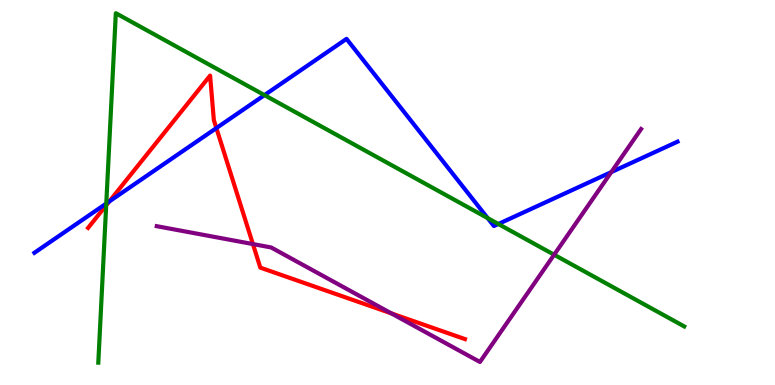[{'lines': ['blue', 'red'], 'intersections': [{'x': 1.41, 'y': 4.77}, {'x': 2.79, 'y': 6.67}]}, {'lines': ['green', 'red'], 'intersections': [{'x': 1.37, 'y': 4.67}]}, {'lines': ['purple', 'red'], 'intersections': [{'x': 3.26, 'y': 3.66}, {'x': 5.05, 'y': 1.86}]}, {'lines': ['blue', 'green'], 'intersections': [{'x': 1.37, 'y': 4.71}, {'x': 3.41, 'y': 7.53}, {'x': 6.29, 'y': 4.34}, {'x': 6.43, 'y': 4.18}]}, {'lines': ['blue', 'purple'], 'intersections': [{'x': 7.89, 'y': 5.53}]}, {'lines': ['green', 'purple'], 'intersections': [{'x': 7.15, 'y': 3.38}]}]